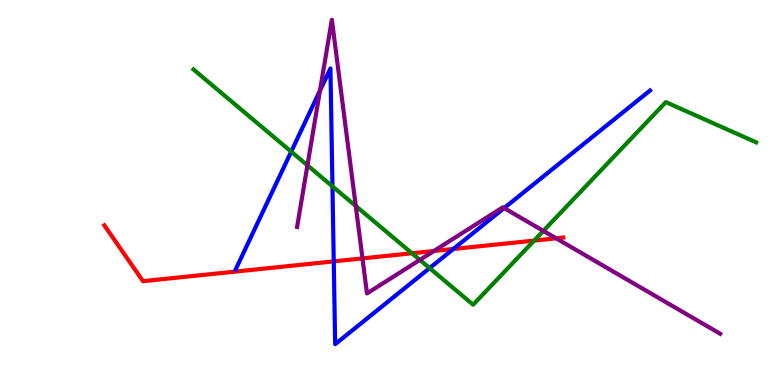[{'lines': ['blue', 'red'], 'intersections': [{'x': 4.31, 'y': 3.21}, {'x': 5.85, 'y': 3.53}]}, {'lines': ['green', 'red'], 'intersections': [{'x': 5.32, 'y': 3.42}, {'x': 6.89, 'y': 3.75}]}, {'lines': ['purple', 'red'], 'intersections': [{'x': 4.68, 'y': 3.29}, {'x': 5.6, 'y': 3.48}, {'x': 7.18, 'y': 3.81}]}, {'lines': ['blue', 'green'], 'intersections': [{'x': 3.76, 'y': 6.06}, {'x': 4.29, 'y': 5.16}, {'x': 5.54, 'y': 3.04}]}, {'lines': ['blue', 'purple'], 'intersections': [{'x': 4.13, 'y': 7.65}, {'x': 6.5, 'y': 4.6}]}, {'lines': ['green', 'purple'], 'intersections': [{'x': 3.97, 'y': 5.71}, {'x': 4.59, 'y': 4.65}, {'x': 5.42, 'y': 3.25}, {'x': 7.01, 'y': 4.0}]}]